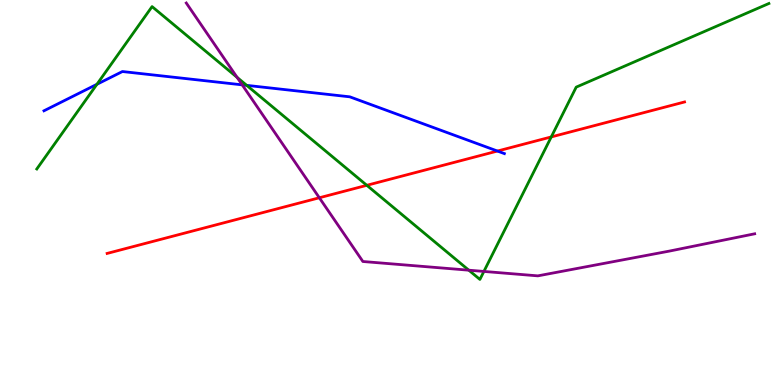[{'lines': ['blue', 'red'], 'intersections': [{'x': 6.42, 'y': 6.08}]}, {'lines': ['green', 'red'], 'intersections': [{'x': 4.73, 'y': 5.19}, {'x': 7.11, 'y': 6.44}]}, {'lines': ['purple', 'red'], 'intersections': [{'x': 4.12, 'y': 4.86}]}, {'lines': ['blue', 'green'], 'intersections': [{'x': 1.25, 'y': 7.81}, {'x': 3.18, 'y': 7.78}]}, {'lines': ['blue', 'purple'], 'intersections': [{'x': 3.13, 'y': 7.8}]}, {'lines': ['green', 'purple'], 'intersections': [{'x': 3.06, 'y': 7.99}, {'x': 6.05, 'y': 2.98}, {'x': 6.24, 'y': 2.95}]}]